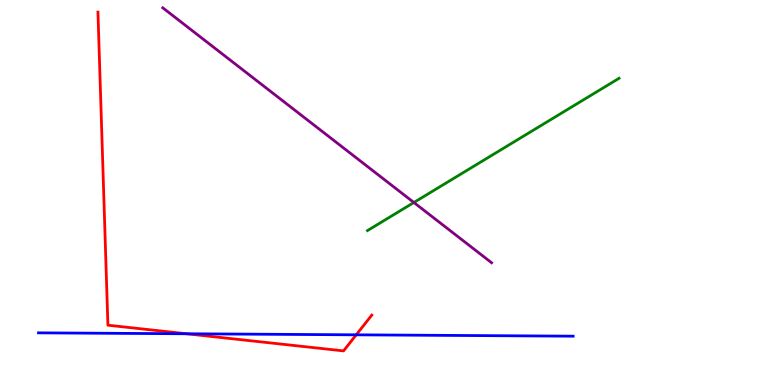[{'lines': ['blue', 'red'], 'intersections': [{'x': 2.41, 'y': 1.33}, {'x': 4.6, 'y': 1.3}]}, {'lines': ['green', 'red'], 'intersections': []}, {'lines': ['purple', 'red'], 'intersections': []}, {'lines': ['blue', 'green'], 'intersections': []}, {'lines': ['blue', 'purple'], 'intersections': []}, {'lines': ['green', 'purple'], 'intersections': [{'x': 5.34, 'y': 4.74}]}]